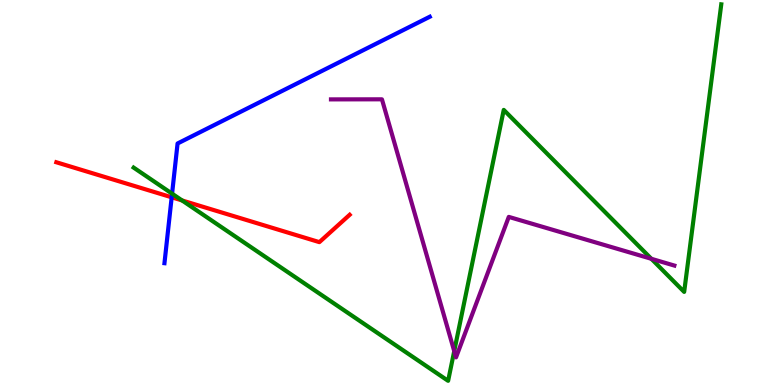[{'lines': ['blue', 'red'], 'intersections': [{'x': 2.22, 'y': 4.88}]}, {'lines': ['green', 'red'], 'intersections': [{'x': 2.35, 'y': 4.79}]}, {'lines': ['purple', 'red'], 'intersections': []}, {'lines': ['blue', 'green'], 'intersections': [{'x': 2.22, 'y': 4.97}]}, {'lines': ['blue', 'purple'], 'intersections': []}, {'lines': ['green', 'purple'], 'intersections': [{'x': 5.86, 'y': 0.88}, {'x': 8.4, 'y': 3.28}]}]